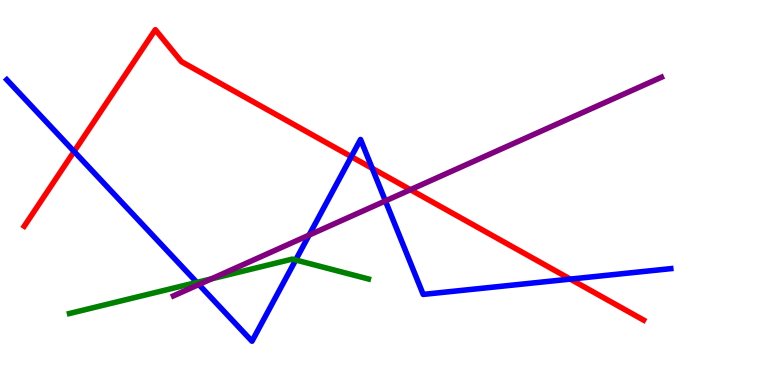[{'lines': ['blue', 'red'], 'intersections': [{'x': 0.956, 'y': 6.07}, {'x': 4.53, 'y': 5.93}, {'x': 4.8, 'y': 5.63}, {'x': 7.36, 'y': 2.75}]}, {'lines': ['green', 'red'], 'intersections': []}, {'lines': ['purple', 'red'], 'intersections': [{'x': 5.3, 'y': 5.07}]}, {'lines': ['blue', 'green'], 'intersections': [{'x': 2.54, 'y': 2.66}, {'x': 3.82, 'y': 3.25}]}, {'lines': ['blue', 'purple'], 'intersections': [{'x': 2.57, 'y': 2.61}, {'x': 3.99, 'y': 3.89}, {'x': 4.97, 'y': 4.78}]}, {'lines': ['green', 'purple'], 'intersections': [{'x': 2.73, 'y': 2.76}]}]